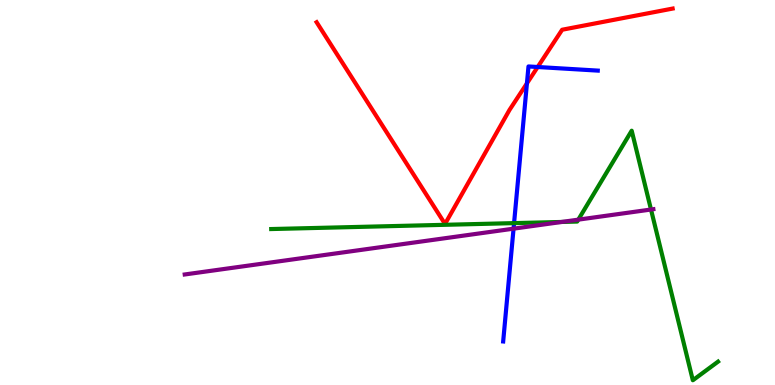[{'lines': ['blue', 'red'], 'intersections': [{'x': 6.8, 'y': 7.83}, {'x': 6.94, 'y': 8.26}]}, {'lines': ['green', 'red'], 'intersections': []}, {'lines': ['purple', 'red'], 'intersections': []}, {'lines': ['blue', 'green'], 'intersections': [{'x': 6.63, 'y': 4.2}]}, {'lines': ['blue', 'purple'], 'intersections': [{'x': 6.63, 'y': 4.06}]}, {'lines': ['green', 'purple'], 'intersections': [{'x': 7.25, 'y': 4.23}, {'x': 7.46, 'y': 4.29}, {'x': 8.4, 'y': 4.56}]}]